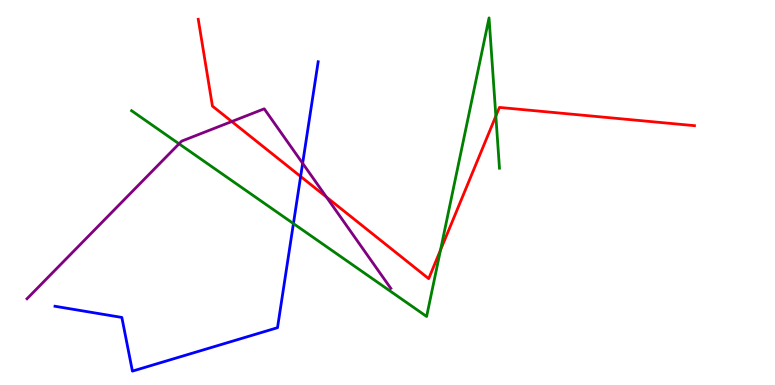[{'lines': ['blue', 'red'], 'intersections': [{'x': 3.88, 'y': 5.42}]}, {'lines': ['green', 'red'], 'intersections': [{'x': 5.68, 'y': 3.51}, {'x': 6.4, 'y': 6.99}]}, {'lines': ['purple', 'red'], 'intersections': [{'x': 2.99, 'y': 6.84}, {'x': 4.21, 'y': 4.88}]}, {'lines': ['blue', 'green'], 'intersections': [{'x': 3.79, 'y': 4.19}]}, {'lines': ['blue', 'purple'], 'intersections': [{'x': 3.91, 'y': 5.76}]}, {'lines': ['green', 'purple'], 'intersections': [{'x': 2.31, 'y': 6.26}]}]